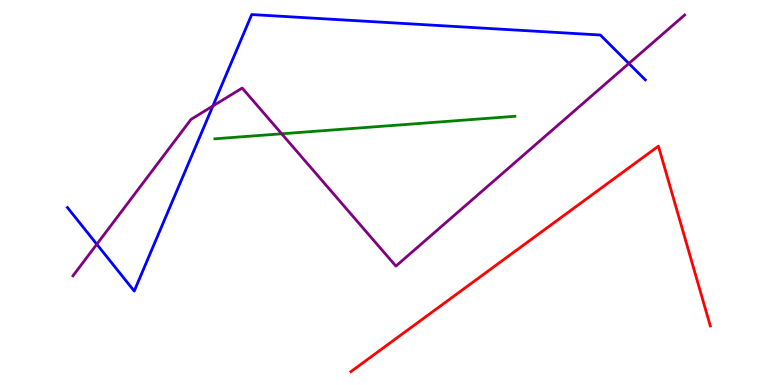[{'lines': ['blue', 'red'], 'intersections': []}, {'lines': ['green', 'red'], 'intersections': []}, {'lines': ['purple', 'red'], 'intersections': []}, {'lines': ['blue', 'green'], 'intersections': []}, {'lines': ['blue', 'purple'], 'intersections': [{'x': 1.25, 'y': 3.66}, {'x': 2.75, 'y': 7.25}, {'x': 8.11, 'y': 8.35}]}, {'lines': ['green', 'purple'], 'intersections': [{'x': 3.63, 'y': 6.52}]}]